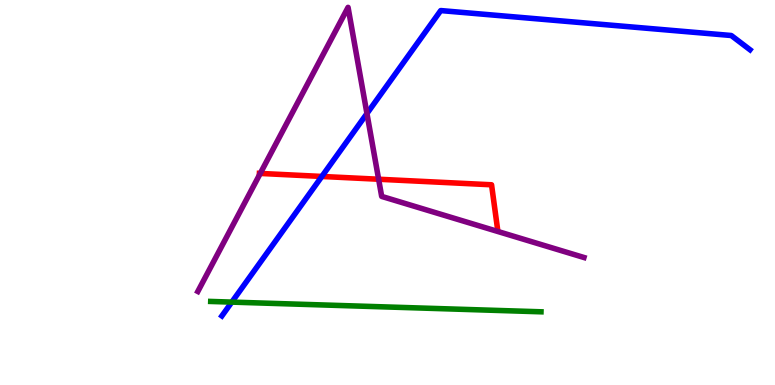[{'lines': ['blue', 'red'], 'intersections': [{'x': 4.15, 'y': 5.42}]}, {'lines': ['green', 'red'], 'intersections': []}, {'lines': ['purple', 'red'], 'intersections': [{'x': 3.36, 'y': 5.5}, {'x': 4.89, 'y': 5.34}]}, {'lines': ['blue', 'green'], 'intersections': [{'x': 2.99, 'y': 2.15}]}, {'lines': ['blue', 'purple'], 'intersections': [{'x': 4.73, 'y': 7.05}]}, {'lines': ['green', 'purple'], 'intersections': []}]